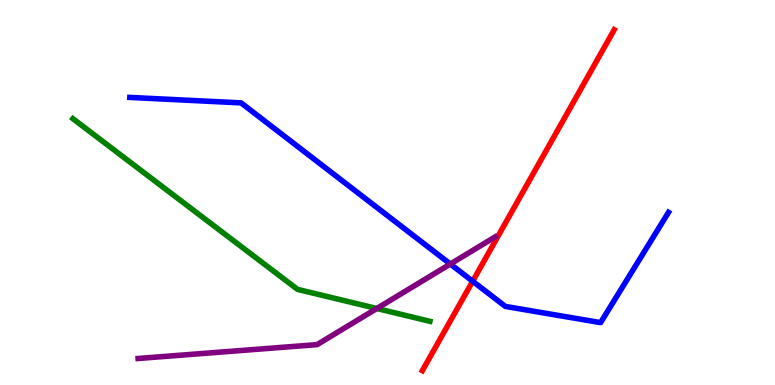[{'lines': ['blue', 'red'], 'intersections': [{'x': 6.1, 'y': 2.7}]}, {'lines': ['green', 'red'], 'intersections': []}, {'lines': ['purple', 'red'], 'intersections': []}, {'lines': ['blue', 'green'], 'intersections': []}, {'lines': ['blue', 'purple'], 'intersections': [{'x': 5.81, 'y': 3.14}]}, {'lines': ['green', 'purple'], 'intersections': [{'x': 4.86, 'y': 1.99}]}]